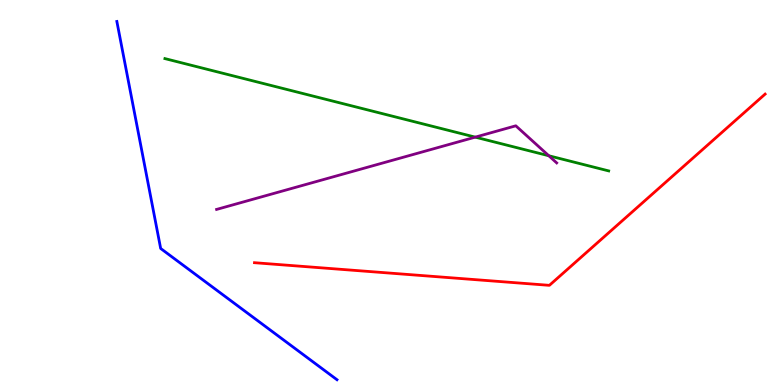[{'lines': ['blue', 'red'], 'intersections': []}, {'lines': ['green', 'red'], 'intersections': []}, {'lines': ['purple', 'red'], 'intersections': []}, {'lines': ['blue', 'green'], 'intersections': []}, {'lines': ['blue', 'purple'], 'intersections': []}, {'lines': ['green', 'purple'], 'intersections': [{'x': 6.13, 'y': 6.44}, {'x': 7.08, 'y': 5.95}]}]